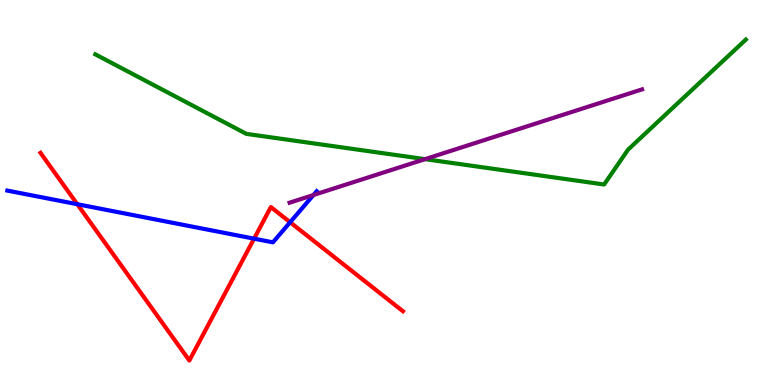[{'lines': ['blue', 'red'], 'intersections': [{'x': 0.998, 'y': 4.7}, {'x': 3.28, 'y': 3.8}, {'x': 3.74, 'y': 4.23}]}, {'lines': ['green', 'red'], 'intersections': []}, {'lines': ['purple', 'red'], 'intersections': []}, {'lines': ['blue', 'green'], 'intersections': []}, {'lines': ['blue', 'purple'], 'intersections': [{'x': 4.04, 'y': 4.93}]}, {'lines': ['green', 'purple'], 'intersections': [{'x': 5.48, 'y': 5.87}]}]